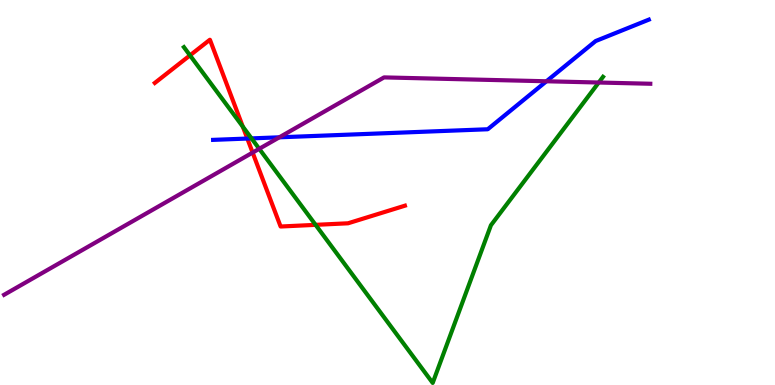[{'lines': ['blue', 'red'], 'intersections': [{'x': 3.19, 'y': 6.4}]}, {'lines': ['green', 'red'], 'intersections': [{'x': 2.45, 'y': 8.56}, {'x': 3.13, 'y': 6.71}, {'x': 4.07, 'y': 4.16}]}, {'lines': ['purple', 'red'], 'intersections': [{'x': 3.26, 'y': 6.04}]}, {'lines': ['blue', 'green'], 'intersections': [{'x': 3.25, 'y': 6.41}]}, {'lines': ['blue', 'purple'], 'intersections': [{'x': 3.6, 'y': 6.43}, {'x': 7.05, 'y': 7.89}]}, {'lines': ['green', 'purple'], 'intersections': [{'x': 3.34, 'y': 6.13}, {'x': 7.73, 'y': 7.86}]}]